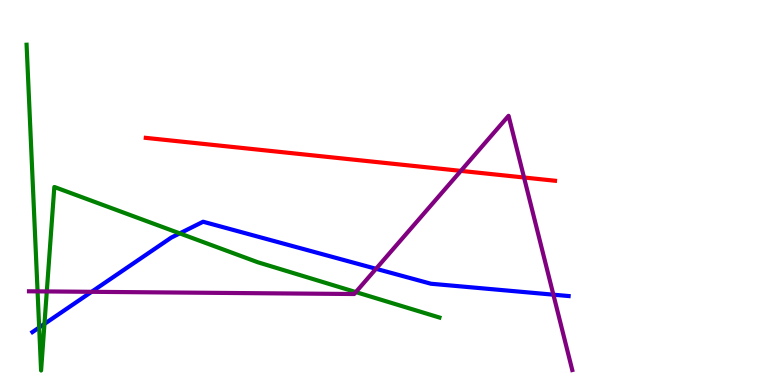[{'lines': ['blue', 'red'], 'intersections': []}, {'lines': ['green', 'red'], 'intersections': []}, {'lines': ['purple', 'red'], 'intersections': [{'x': 5.95, 'y': 5.56}, {'x': 6.76, 'y': 5.39}]}, {'lines': ['blue', 'green'], 'intersections': [{'x': 0.506, 'y': 1.49}, {'x': 0.574, 'y': 1.59}, {'x': 2.32, 'y': 3.94}]}, {'lines': ['blue', 'purple'], 'intersections': [{'x': 1.18, 'y': 2.42}, {'x': 4.85, 'y': 3.02}, {'x': 7.14, 'y': 2.35}]}, {'lines': ['green', 'purple'], 'intersections': [{'x': 0.485, 'y': 2.43}, {'x': 0.604, 'y': 2.43}, {'x': 4.59, 'y': 2.41}]}]